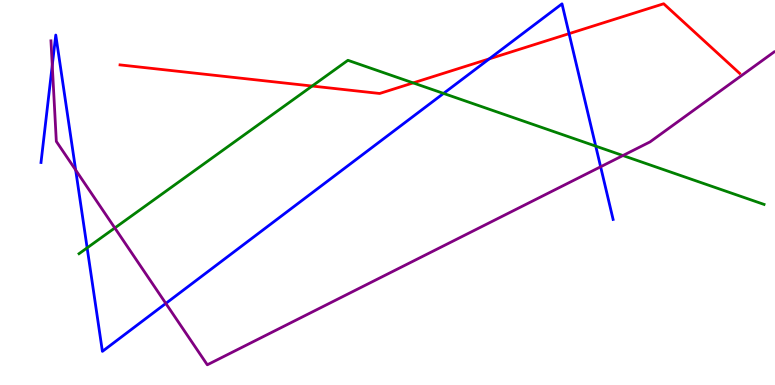[{'lines': ['blue', 'red'], 'intersections': [{'x': 6.31, 'y': 8.47}, {'x': 7.34, 'y': 9.13}]}, {'lines': ['green', 'red'], 'intersections': [{'x': 4.03, 'y': 7.77}, {'x': 5.33, 'y': 7.85}]}, {'lines': ['purple', 'red'], 'intersections': []}, {'lines': ['blue', 'green'], 'intersections': [{'x': 1.12, 'y': 3.56}, {'x': 5.72, 'y': 7.57}, {'x': 7.69, 'y': 6.2}]}, {'lines': ['blue', 'purple'], 'intersections': [{'x': 0.674, 'y': 8.3}, {'x': 0.976, 'y': 5.58}, {'x': 2.14, 'y': 2.12}, {'x': 7.75, 'y': 5.67}]}, {'lines': ['green', 'purple'], 'intersections': [{'x': 1.48, 'y': 4.08}, {'x': 8.04, 'y': 5.96}]}]